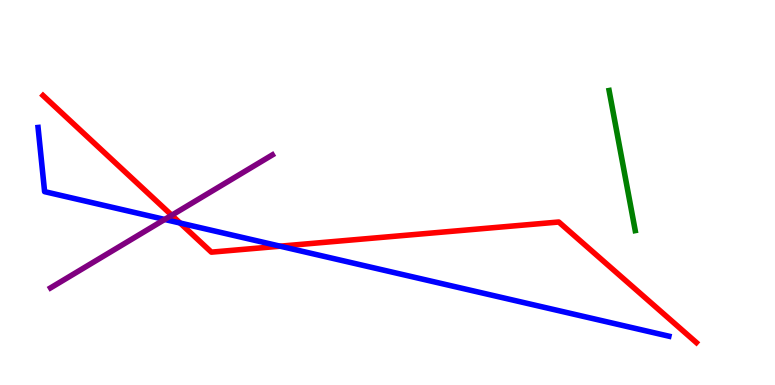[{'lines': ['blue', 'red'], 'intersections': [{'x': 2.32, 'y': 4.21}, {'x': 3.61, 'y': 3.61}]}, {'lines': ['green', 'red'], 'intersections': []}, {'lines': ['purple', 'red'], 'intersections': [{'x': 2.22, 'y': 4.41}]}, {'lines': ['blue', 'green'], 'intersections': []}, {'lines': ['blue', 'purple'], 'intersections': [{'x': 2.13, 'y': 4.3}]}, {'lines': ['green', 'purple'], 'intersections': []}]